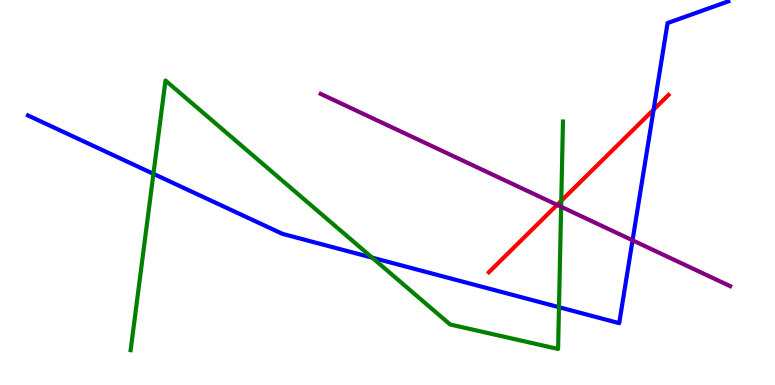[{'lines': ['blue', 'red'], 'intersections': [{'x': 8.43, 'y': 7.15}]}, {'lines': ['green', 'red'], 'intersections': [{'x': 7.24, 'y': 4.78}]}, {'lines': ['purple', 'red'], 'intersections': [{'x': 7.19, 'y': 4.68}]}, {'lines': ['blue', 'green'], 'intersections': [{'x': 1.98, 'y': 5.49}, {'x': 4.8, 'y': 3.31}, {'x': 7.21, 'y': 2.02}]}, {'lines': ['blue', 'purple'], 'intersections': [{'x': 8.16, 'y': 3.76}]}, {'lines': ['green', 'purple'], 'intersections': [{'x': 7.24, 'y': 4.63}]}]